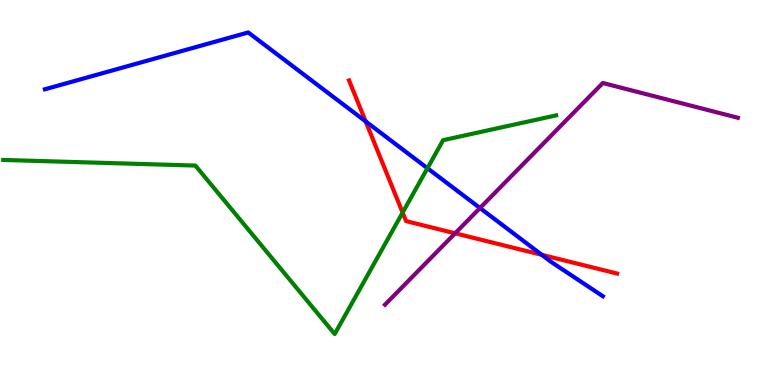[{'lines': ['blue', 'red'], 'intersections': [{'x': 4.72, 'y': 6.85}, {'x': 6.99, 'y': 3.38}]}, {'lines': ['green', 'red'], 'intersections': [{'x': 5.2, 'y': 4.48}]}, {'lines': ['purple', 'red'], 'intersections': [{'x': 5.87, 'y': 3.94}]}, {'lines': ['blue', 'green'], 'intersections': [{'x': 5.52, 'y': 5.63}]}, {'lines': ['blue', 'purple'], 'intersections': [{'x': 6.19, 'y': 4.6}]}, {'lines': ['green', 'purple'], 'intersections': []}]